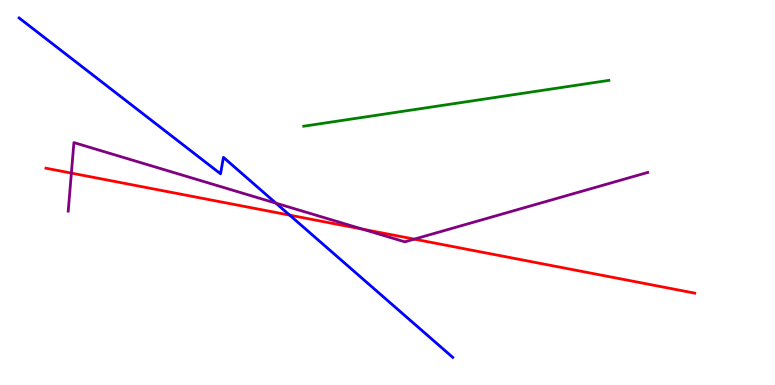[{'lines': ['blue', 'red'], 'intersections': [{'x': 3.74, 'y': 4.41}]}, {'lines': ['green', 'red'], 'intersections': []}, {'lines': ['purple', 'red'], 'intersections': [{'x': 0.921, 'y': 5.5}, {'x': 4.68, 'y': 4.05}, {'x': 5.35, 'y': 3.79}]}, {'lines': ['blue', 'green'], 'intersections': []}, {'lines': ['blue', 'purple'], 'intersections': [{'x': 3.56, 'y': 4.72}]}, {'lines': ['green', 'purple'], 'intersections': []}]